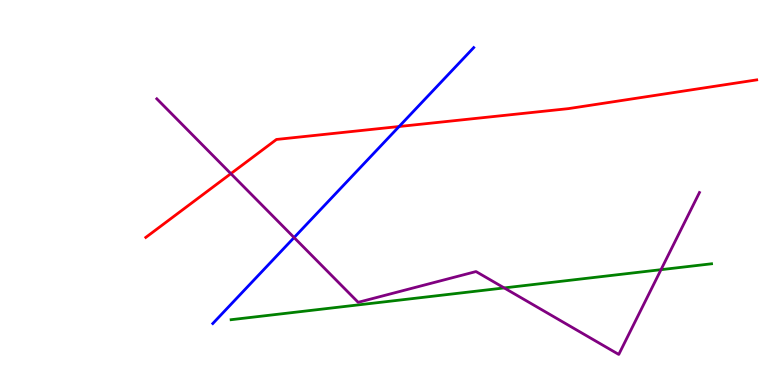[{'lines': ['blue', 'red'], 'intersections': [{'x': 5.15, 'y': 6.71}]}, {'lines': ['green', 'red'], 'intersections': []}, {'lines': ['purple', 'red'], 'intersections': [{'x': 2.98, 'y': 5.49}]}, {'lines': ['blue', 'green'], 'intersections': []}, {'lines': ['blue', 'purple'], 'intersections': [{'x': 3.79, 'y': 3.83}]}, {'lines': ['green', 'purple'], 'intersections': [{'x': 6.51, 'y': 2.52}, {'x': 8.53, 'y': 3.0}]}]